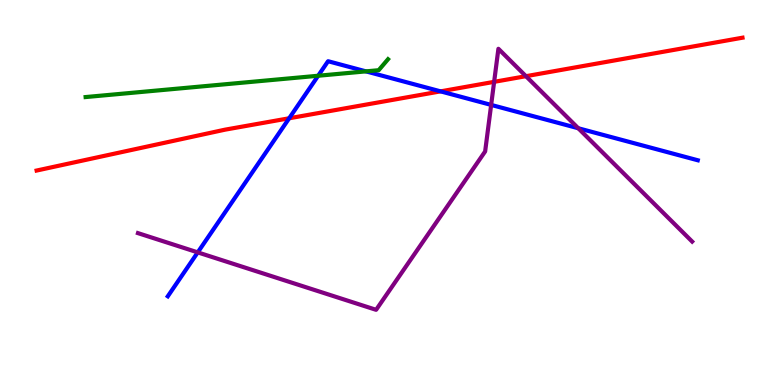[{'lines': ['blue', 'red'], 'intersections': [{'x': 3.73, 'y': 6.93}, {'x': 5.68, 'y': 7.63}]}, {'lines': ['green', 'red'], 'intersections': []}, {'lines': ['purple', 'red'], 'intersections': [{'x': 6.38, 'y': 7.87}, {'x': 6.79, 'y': 8.02}]}, {'lines': ['blue', 'green'], 'intersections': [{'x': 4.11, 'y': 8.03}, {'x': 4.72, 'y': 8.15}]}, {'lines': ['blue', 'purple'], 'intersections': [{'x': 2.55, 'y': 3.44}, {'x': 6.34, 'y': 7.28}, {'x': 7.46, 'y': 6.67}]}, {'lines': ['green', 'purple'], 'intersections': []}]